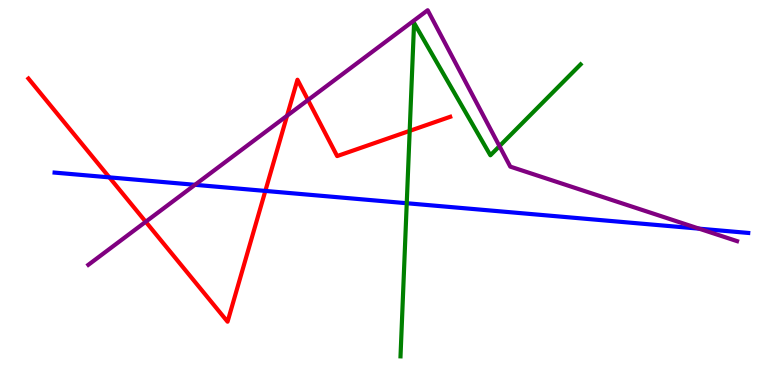[{'lines': ['blue', 'red'], 'intersections': [{'x': 1.41, 'y': 5.39}, {'x': 3.42, 'y': 5.04}]}, {'lines': ['green', 'red'], 'intersections': [{'x': 5.29, 'y': 6.6}]}, {'lines': ['purple', 'red'], 'intersections': [{'x': 1.88, 'y': 4.24}, {'x': 3.7, 'y': 6.99}, {'x': 3.97, 'y': 7.4}]}, {'lines': ['blue', 'green'], 'intersections': [{'x': 5.25, 'y': 4.72}]}, {'lines': ['blue', 'purple'], 'intersections': [{'x': 2.52, 'y': 5.2}, {'x': 9.02, 'y': 4.06}]}, {'lines': ['green', 'purple'], 'intersections': [{'x': 6.44, 'y': 6.2}]}]